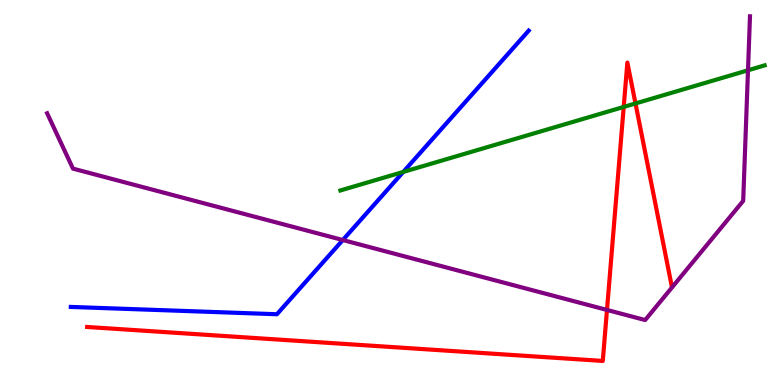[{'lines': ['blue', 'red'], 'intersections': []}, {'lines': ['green', 'red'], 'intersections': [{'x': 8.05, 'y': 7.22}, {'x': 8.2, 'y': 7.31}]}, {'lines': ['purple', 'red'], 'intersections': [{'x': 7.83, 'y': 1.95}]}, {'lines': ['blue', 'green'], 'intersections': [{'x': 5.2, 'y': 5.53}]}, {'lines': ['blue', 'purple'], 'intersections': [{'x': 4.42, 'y': 3.77}]}, {'lines': ['green', 'purple'], 'intersections': [{'x': 9.65, 'y': 8.17}]}]